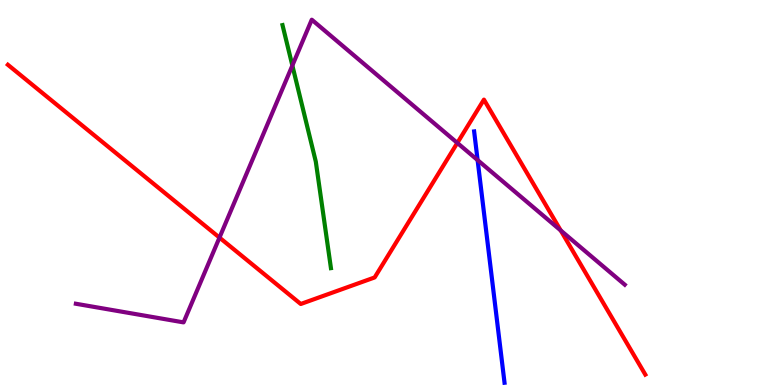[{'lines': ['blue', 'red'], 'intersections': []}, {'lines': ['green', 'red'], 'intersections': []}, {'lines': ['purple', 'red'], 'intersections': [{'x': 2.83, 'y': 3.83}, {'x': 5.9, 'y': 6.29}, {'x': 7.24, 'y': 4.01}]}, {'lines': ['blue', 'green'], 'intersections': []}, {'lines': ['blue', 'purple'], 'intersections': [{'x': 6.16, 'y': 5.84}]}, {'lines': ['green', 'purple'], 'intersections': [{'x': 3.77, 'y': 8.3}]}]